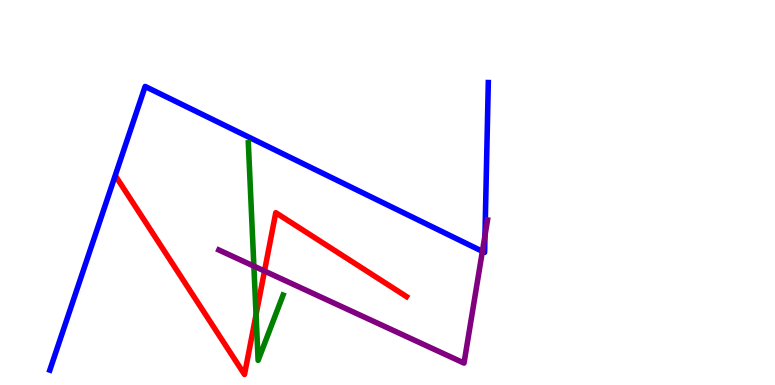[{'lines': ['blue', 'red'], 'intersections': []}, {'lines': ['green', 'red'], 'intersections': [{'x': 3.3, 'y': 1.83}]}, {'lines': ['purple', 'red'], 'intersections': [{'x': 3.41, 'y': 2.96}]}, {'lines': ['blue', 'green'], 'intersections': []}, {'lines': ['blue', 'purple'], 'intersections': [{'x': 6.22, 'y': 3.47}, {'x': 6.26, 'y': 3.88}]}, {'lines': ['green', 'purple'], 'intersections': [{'x': 3.28, 'y': 3.09}]}]